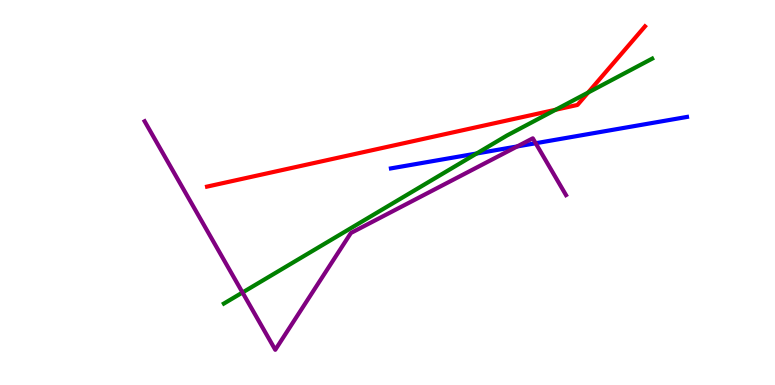[{'lines': ['blue', 'red'], 'intersections': []}, {'lines': ['green', 'red'], 'intersections': [{'x': 7.17, 'y': 7.15}, {'x': 7.59, 'y': 7.6}]}, {'lines': ['purple', 'red'], 'intersections': []}, {'lines': ['blue', 'green'], 'intersections': [{'x': 6.15, 'y': 6.01}]}, {'lines': ['blue', 'purple'], 'intersections': [{'x': 6.67, 'y': 6.2}, {'x': 6.91, 'y': 6.28}]}, {'lines': ['green', 'purple'], 'intersections': [{'x': 3.13, 'y': 2.4}]}]